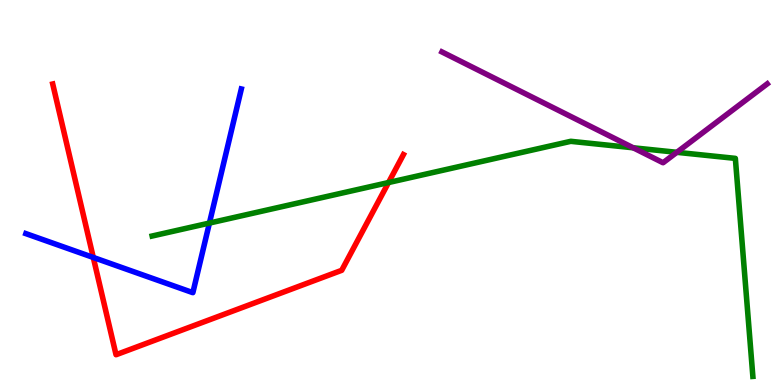[{'lines': ['blue', 'red'], 'intersections': [{'x': 1.2, 'y': 3.31}]}, {'lines': ['green', 'red'], 'intersections': [{'x': 5.01, 'y': 5.26}]}, {'lines': ['purple', 'red'], 'intersections': []}, {'lines': ['blue', 'green'], 'intersections': [{'x': 2.7, 'y': 4.21}]}, {'lines': ['blue', 'purple'], 'intersections': []}, {'lines': ['green', 'purple'], 'intersections': [{'x': 8.17, 'y': 6.16}, {'x': 8.73, 'y': 6.04}]}]